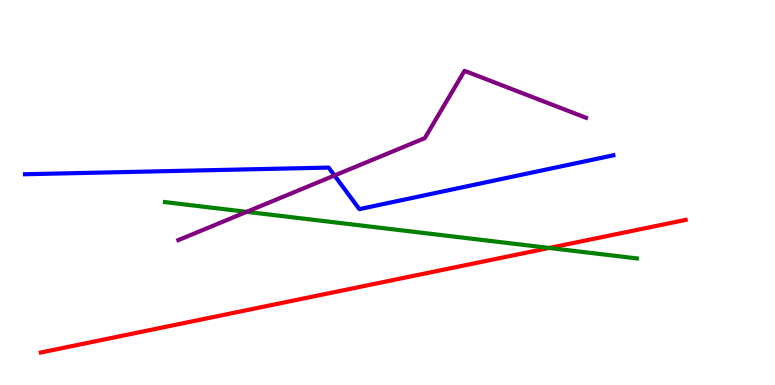[{'lines': ['blue', 'red'], 'intersections': []}, {'lines': ['green', 'red'], 'intersections': [{'x': 7.09, 'y': 3.56}]}, {'lines': ['purple', 'red'], 'intersections': []}, {'lines': ['blue', 'green'], 'intersections': []}, {'lines': ['blue', 'purple'], 'intersections': [{'x': 4.32, 'y': 5.44}]}, {'lines': ['green', 'purple'], 'intersections': [{'x': 3.18, 'y': 4.5}]}]